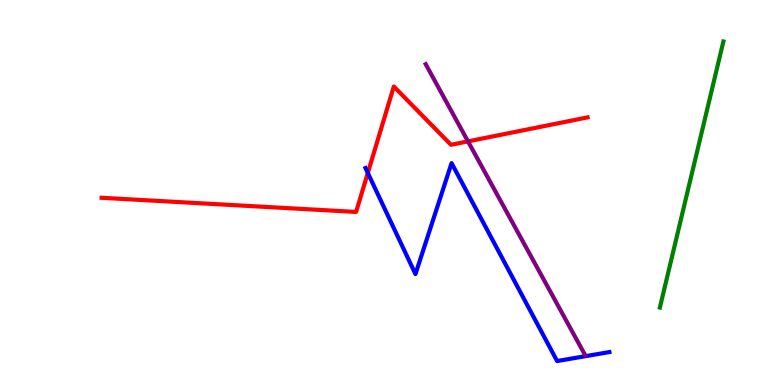[{'lines': ['blue', 'red'], 'intersections': [{'x': 4.75, 'y': 5.51}]}, {'lines': ['green', 'red'], 'intersections': []}, {'lines': ['purple', 'red'], 'intersections': [{'x': 6.04, 'y': 6.33}]}, {'lines': ['blue', 'green'], 'intersections': []}, {'lines': ['blue', 'purple'], 'intersections': []}, {'lines': ['green', 'purple'], 'intersections': []}]